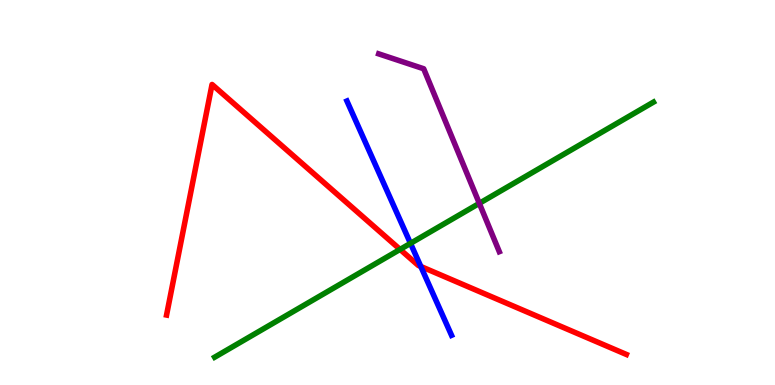[{'lines': ['blue', 'red'], 'intersections': [{'x': 5.43, 'y': 3.08}]}, {'lines': ['green', 'red'], 'intersections': [{'x': 5.16, 'y': 3.52}]}, {'lines': ['purple', 'red'], 'intersections': []}, {'lines': ['blue', 'green'], 'intersections': [{'x': 5.3, 'y': 3.68}]}, {'lines': ['blue', 'purple'], 'intersections': []}, {'lines': ['green', 'purple'], 'intersections': [{'x': 6.18, 'y': 4.72}]}]